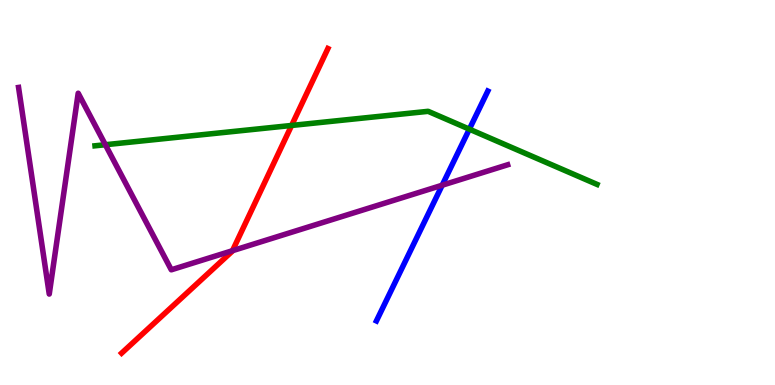[{'lines': ['blue', 'red'], 'intersections': []}, {'lines': ['green', 'red'], 'intersections': [{'x': 3.76, 'y': 6.74}]}, {'lines': ['purple', 'red'], 'intersections': [{'x': 3.0, 'y': 3.49}]}, {'lines': ['blue', 'green'], 'intersections': [{'x': 6.06, 'y': 6.65}]}, {'lines': ['blue', 'purple'], 'intersections': [{'x': 5.71, 'y': 5.19}]}, {'lines': ['green', 'purple'], 'intersections': [{'x': 1.36, 'y': 6.24}]}]